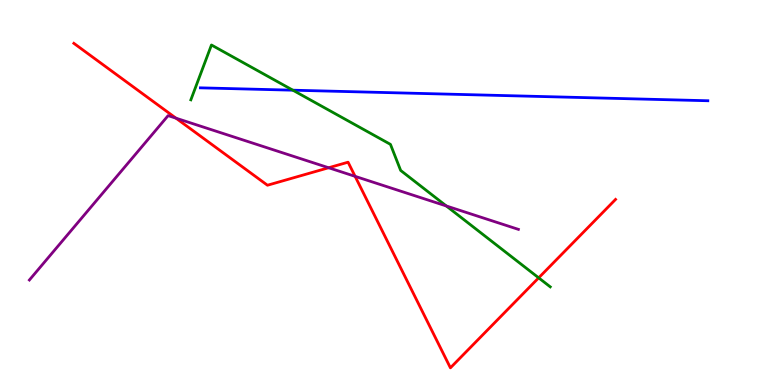[{'lines': ['blue', 'red'], 'intersections': []}, {'lines': ['green', 'red'], 'intersections': [{'x': 6.95, 'y': 2.78}]}, {'lines': ['purple', 'red'], 'intersections': [{'x': 2.27, 'y': 6.93}, {'x': 4.24, 'y': 5.64}, {'x': 4.58, 'y': 5.42}]}, {'lines': ['blue', 'green'], 'intersections': [{'x': 3.78, 'y': 7.66}]}, {'lines': ['blue', 'purple'], 'intersections': []}, {'lines': ['green', 'purple'], 'intersections': [{'x': 5.76, 'y': 4.65}]}]